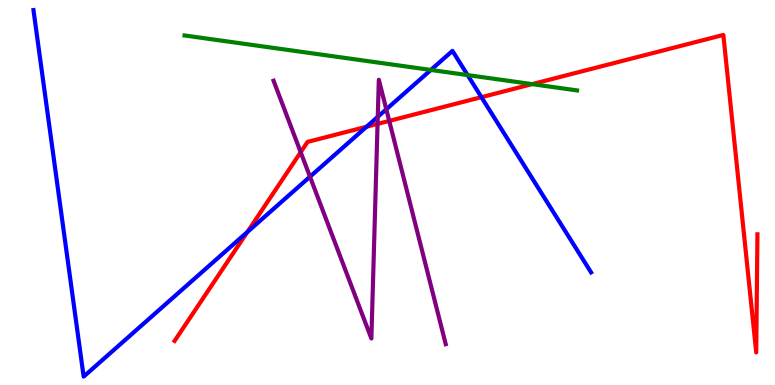[{'lines': ['blue', 'red'], 'intersections': [{'x': 3.19, 'y': 3.97}, {'x': 4.73, 'y': 6.71}, {'x': 6.21, 'y': 7.48}]}, {'lines': ['green', 'red'], 'intersections': [{'x': 6.87, 'y': 7.81}]}, {'lines': ['purple', 'red'], 'intersections': [{'x': 3.88, 'y': 6.05}, {'x': 4.87, 'y': 6.78}, {'x': 5.02, 'y': 6.86}]}, {'lines': ['blue', 'green'], 'intersections': [{'x': 5.56, 'y': 8.18}, {'x': 6.03, 'y': 8.05}]}, {'lines': ['blue', 'purple'], 'intersections': [{'x': 4.0, 'y': 5.41}, {'x': 4.87, 'y': 6.97}, {'x': 4.98, 'y': 7.16}]}, {'lines': ['green', 'purple'], 'intersections': []}]